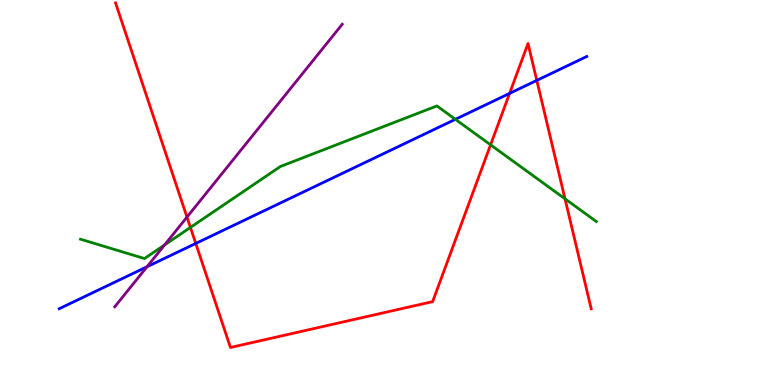[{'lines': ['blue', 'red'], 'intersections': [{'x': 2.53, 'y': 3.68}, {'x': 6.58, 'y': 7.57}, {'x': 6.93, 'y': 7.91}]}, {'lines': ['green', 'red'], 'intersections': [{'x': 2.46, 'y': 4.09}, {'x': 6.33, 'y': 6.24}, {'x': 7.29, 'y': 4.84}]}, {'lines': ['purple', 'red'], 'intersections': [{'x': 2.41, 'y': 4.36}]}, {'lines': ['blue', 'green'], 'intersections': [{'x': 5.88, 'y': 6.9}]}, {'lines': ['blue', 'purple'], 'intersections': [{'x': 1.9, 'y': 3.07}]}, {'lines': ['green', 'purple'], 'intersections': [{'x': 2.12, 'y': 3.64}]}]